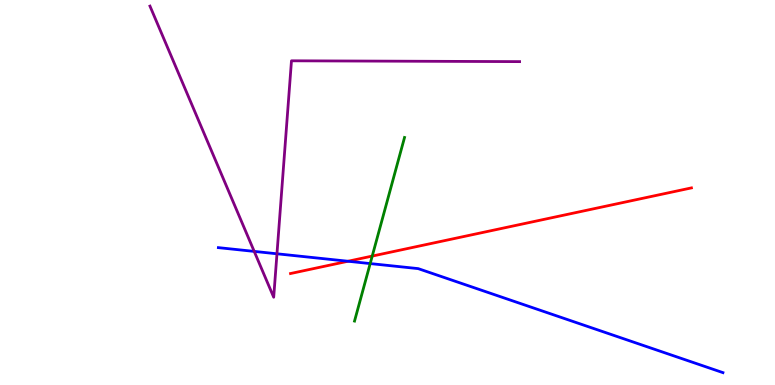[{'lines': ['blue', 'red'], 'intersections': [{'x': 4.49, 'y': 3.21}]}, {'lines': ['green', 'red'], 'intersections': [{'x': 4.8, 'y': 3.35}]}, {'lines': ['purple', 'red'], 'intersections': []}, {'lines': ['blue', 'green'], 'intersections': [{'x': 4.78, 'y': 3.15}]}, {'lines': ['blue', 'purple'], 'intersections': [{'x': 3.28, 'y': 3.47}, {'x': 3.57, 'y': 3.41}]}, {'lines': ['green', 'purple'], 'intersections': []}]